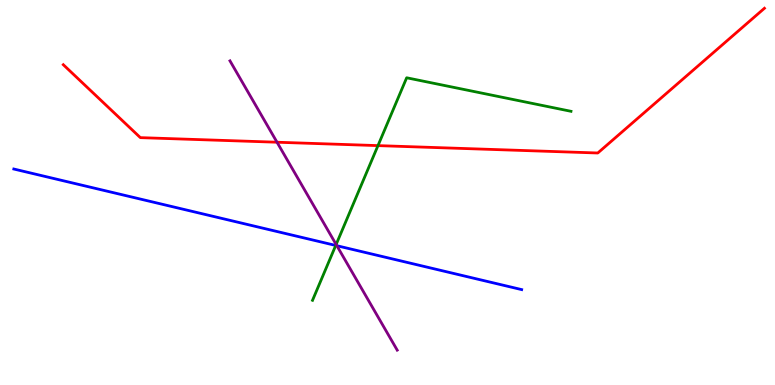[{'lines': ['blue', 'red'], 'intersections': []}, {'lines': ['green', 'red'], 'intersections': [{'x': 4.88, 'y': 6.22}]}, {'lines': ['purple', 'red'], 'intersections': [{'x': 3.57, 'y': 6.31}]}, {'lines': ['blue', 'green'], 'intersections': [{'x': 4.33, 'y': 3.62}]}, {'lines': ['blue', 'purple'], 'intersections': [{'x': 4.35, 'y': 3.62}]}, {'lines': ['green', 'purple'], 'intersections': [{'x': 4.34, 'y': 3.65}]}]